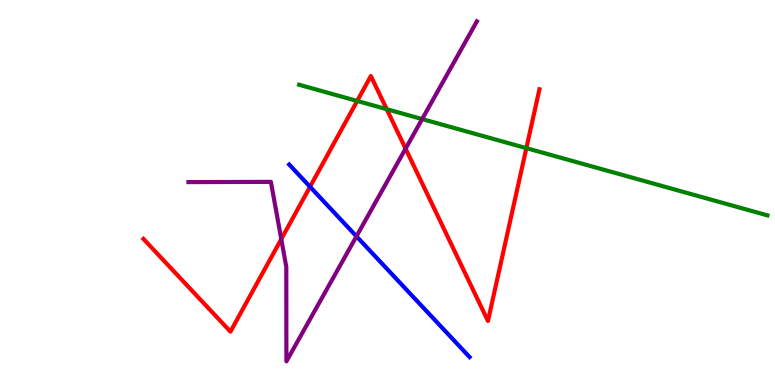[{'lines': ['blue', 'red'], 'intersections': [{'x': 4.0, 'y': 5.15}]}, {'lines': ['green', 'red'], 'intersections': [{'x': 4.61, 'y': 7.38}, {'x': 4.99, 'y': 7.16}, {'x': 6.79, 'y': 6.15}]}, {'lines': ['purple', 'red'], 'intersections': [{'x': 3.63, 'y': 3.79}, {'x': 5.23, 'y': 6.14}]}, {'lines': ['blue', 'green'], 'intersections': []}, {'lines': ['blue', 'purple'], 'intersections': [{'x': 4.6, 'y': 3.86}]}, {'lines': ['green', 'purple'], 'intersections': [{'x': 5.45, 'y': 6.91}]}]